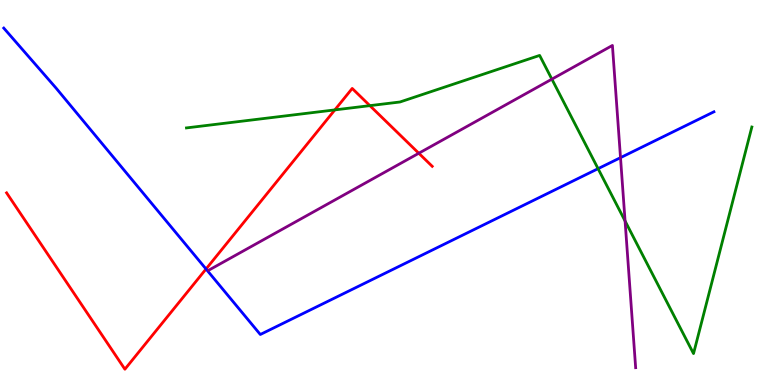[{'lines': ['blue', 'red'], 'intersections': [{'x': 2.66, 'y': 3.01}]}, {'lines': ['green', 'red'], 'intersections': [{'x': 4.32, 'y': 7.15}, {'x': 4.77, 'y': 7.26}]}, {'lines': ['purple', 'red'], 'intersections': [{'x': 5.4, 'y': 6.02}]}, {'lines': ['blue', 'green'], 'intersections': [{'x': 7.72, 'y': 5.62}]}, {'lines': ['blue', 'purple'], 'intersections': [{'x': 8.01, 'y': 5.91}]}, {'lines': ['green', 'purple'], 'intersections': [{'x': 7.12, 'y': 7.94}, {'x': 8.07, 'y': 4.26}]}]